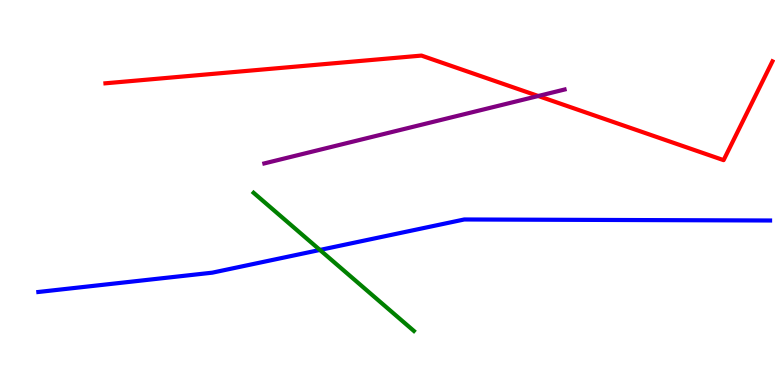[{'lines': ['blue', 'red'], 'intersections': []}, {'lines': ['green', 'red'], 'intersections': []}, {'lines': ['purple', 'red'], 'intersections': [{'x': 6.94, 'y': 7.51}]}, {'lines': ['blue', 'green'], 'intersections': [{'x': 4.13, 'y': 3.51}]}, {'lines': ['blue', 'purple'], 'intersections': []}, {'lines': ['green', 'purple'], 'intersections': []}]